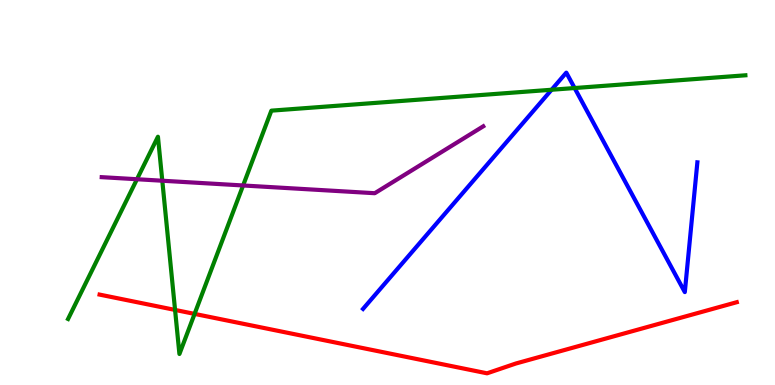[{'lines': ['blue', 'red'], 'intersections': []}, {'lines': ['green', 'red'], 'intersections': [{'x': 2.26, 'y': 1.95}, {'x': 2.51, 'y': 1.85}]}, {'lines': ['purple', 'red'], 'intersections': []}, {'lines': ['blue', 'green'], 'intersections': [{'x': 7.12, 'y': 7.67}, {'x': 7.41, 'y': 7.71}]}, {'lines': ['blue', 'purple'], 'intersections': []}, {'lines': ['green', 'purple'], 'intersections': [{'x': 1.77, 'y': 5.34}, {'x': 2.09, 'y': 5.31}, {'x': 3.14, 'y': 5.18}]}]